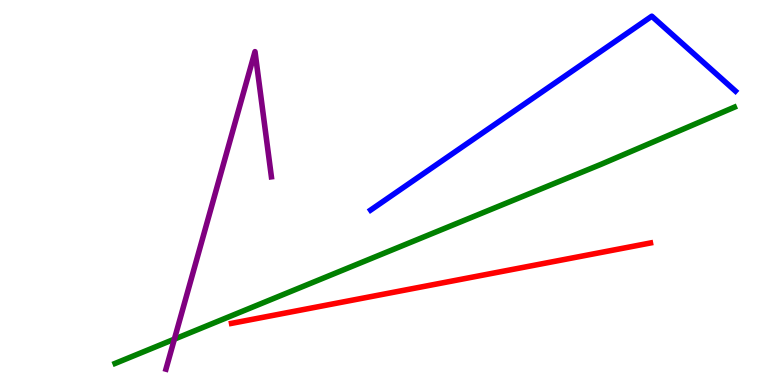[{'lines': ['blue', 'red'], 'intersections': []}, {'lines': ['green', 'red'], 'intersections': []}, {'lines': ['purple', 'red'], 'intersections': []}, {'lines': ['blue', 'green'], 'intersections': []}, {'lines': ['blue', 'purple'], 'intersections': []}, {'lines': ['green', 'purple'], 'intersections': [{'x': 2.25, 'y': 1.19}]}]